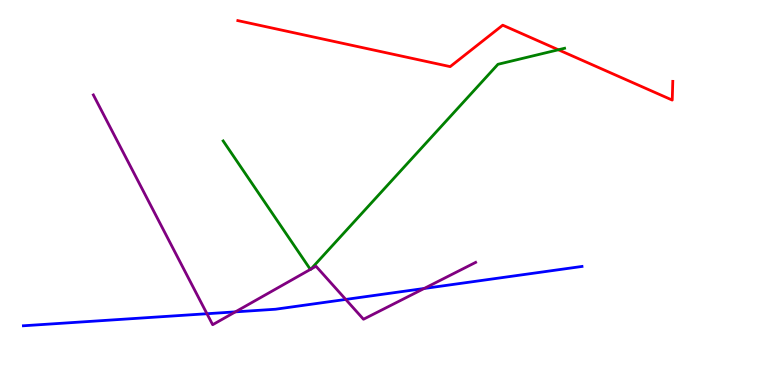[{'lines': ['blue', 'red'], 'intersections': []}, {'lines': ['green', 'red'], 'intersections': [{'x': 7.2, 'y': 8.71}]}, {'lines': ['purple', 'red'], 'intersections': []}, {'lines': ['blue', 'green'], 'intersections': []}, {'lines': ['blue', 'purple'], 'intersections': [{'x': 2.67, 'y': 1.85}, {'x': 3.04, 'y': 1.9}, {'x': 4.46, 'y': 2.22}, {'x': 5.47, 'y': 2.51}]}, {'lines': ['green', 'purple'], 'intersections': [{'x': 4.0, 'y': 3.0}, {'x': 4.01, 'y': 3.01}]}]